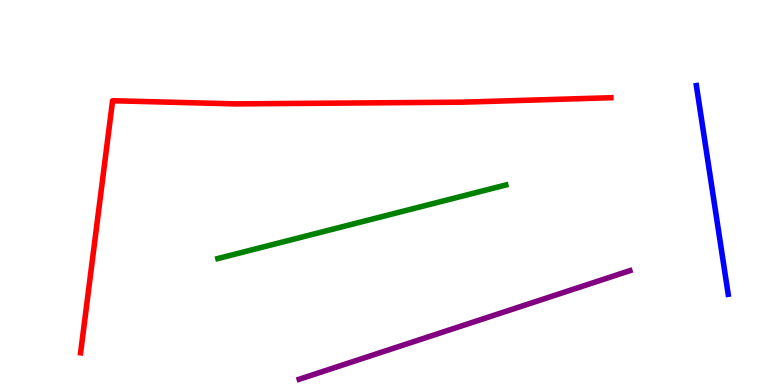[{'lines': ['blue', 'red'], 'intersections': []}, {'lines': ['green', 'red'], 'intersections': []}, {'lines': ['purple', 'red'], 'intersections': []}, {'lines': ['blue', 'green'], 'intersections': []}, {'lines': ['blue', 'purple'], 'intersections': []}, {'lines': ['green', 'purple'], 'intersections': []}]